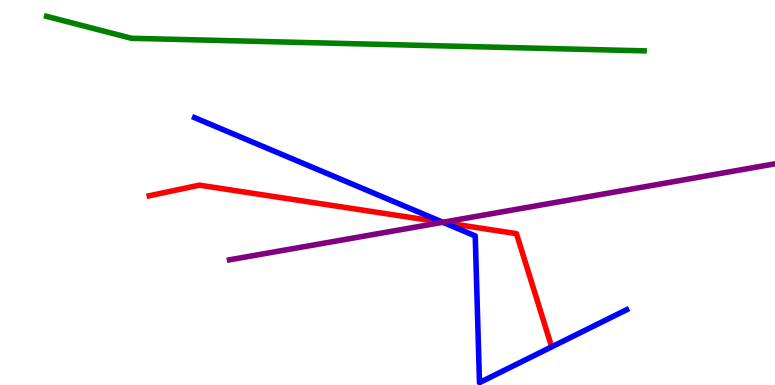[{'lines': ['blue', 'red'], 'intersections': [{'x': 5.72, 'y': 4.22}]}, {'lines': ['green', 'red'], 'intersections': []}, {'lines': ['purple', 'red'], 'intersections': [{'x': 5.71, 'y': 4.23}]}, {'lines': ['blue', 'green'], 'intersections': []}, {'lines': ['blue', 'purple'], 'intersections': [{'x': 5.71, 'y': 4.23}]}, {'lines': ['green', 'purple'], 'intersections': []}]